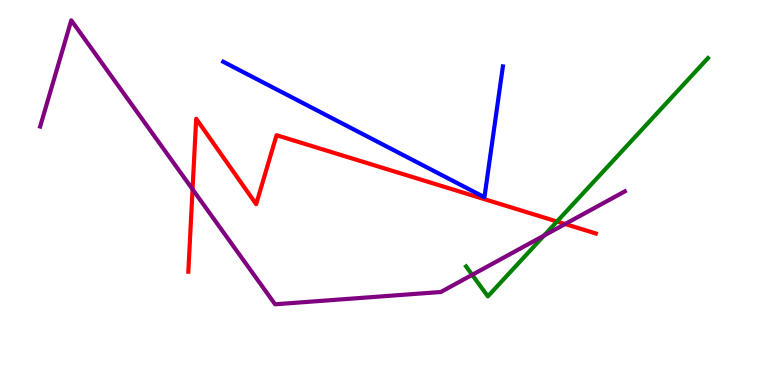[{'lines': ['blue', 'red'], 'intersections': []}, {'lines': ['green', 'red'], 'intersections': [{'x': 7.19, 'y': 4.25}]}, {'lines': ['purple', 'red'], 'intersections': [{'x': 2.48, 'y': 5.08}, {'x': 7.29, 'y': 4.18}]}, {'lines': ['blue', 'green'], 'intersections': []}, {'lines': ['blue', 'purple'], 'intersections': []}, {'lines': ['green', 'purple'], 'intersections': [{'x': 6.09, 'y': 2.86}, {'x': 7.02, 'y': 3.88}]}]